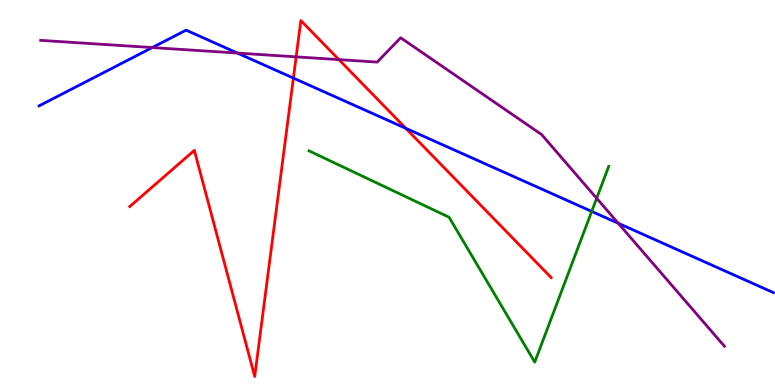[{'lines': ['blue', 'red'], 'intersections': [{'x': 3.79, 'y': 7.97}, {'x': 5.24, 'y': 6.67}]}, {'lines': ['green', 'red'], 'intersections': []}, {'lines': ['purple', 'red'], 'intersections': [{'x': 3.82, 'y': 8.52}, {'x': 4.37, 'y': 8.45}]}, {'lines': ['blue', 'green'], 'intersections': [{'x': 7.63, 'y': 4.51}]}, {'lines': ['blue', 'purple'], 'intersections': [{'x': 1.96, 'y': 8.76}, {'x': 3.06, 'y': 8.62}, {'x': 7.98, 'y': 4.2}]}, {'lines': ['green', 'purple'], 'intersections': [{'x': 7.7, 'y': 4.85}]}]